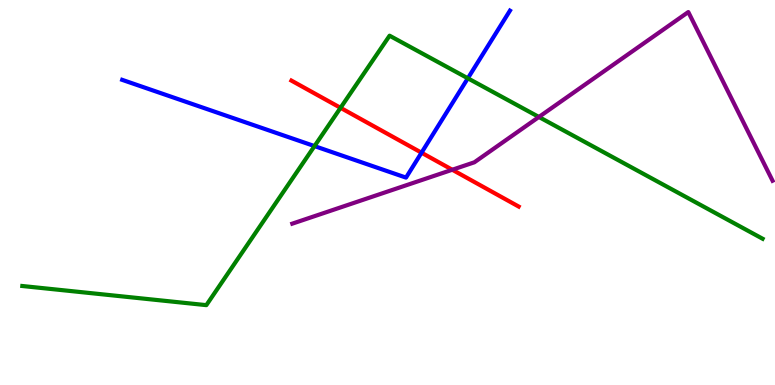[{'lines': ['blue', 'red'], 'intersections': [{'x': 5.44, 'y': 6.03}]}, {'lines': ['green', 'red'], 'intersections': [{'x': 4.39, 'y': 7.2}]}, {'lines': ['purple', 'red'], 'intersections': [{'x': 5.84, 'y': 5.59}]}, {'lines': ['blue', 'green'], 'intersections': [{'x': 4.06, 'y': 6.21}, {'x': 6.04, 'y': 7.97}]}, {'lines': ['blue', 'purple'], 'intersections': []}, {'lines': ['green', 'purple'], 'intersections': [{'x': 6.95, 'y': 6.96}]}]